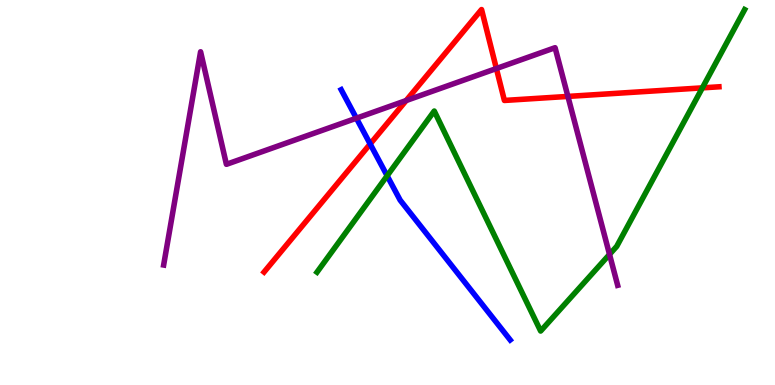[{'lines': ['blue', 'red'], 'intersections': [{'x': 4.78, 'y': 6.26}]}, {'lines': ['green', 'red'], 'intersections': [{'x': 9.06, 'y': 7.72}]}, {'lines': ['purple', 'red'], 'intersections': [{'x': 5.24, 'y': 7.39}, {'x': 6.4, 'y': 8.22}, {'x': 7.33, 'y': 7.5}]}, {'lines': ['blue', 'green'], 'intersections': [{'x': 5.0, 'y': 5.43}]}, {'lines': ['blue', 'purple'], 'intersections': [{'x': 4.6, 'y': 6.93}]}, {'lines': ['green', 'purple'], 'intersections': [{'x': 7.86, 'y': 3.39}]}]